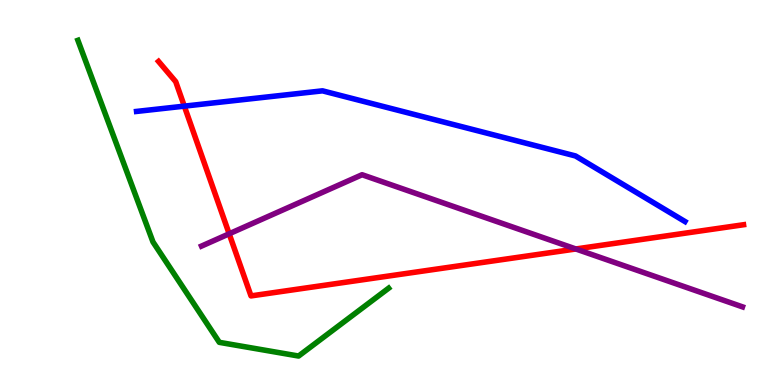[{'lines': ['blue', 'red'], 'intersections': [{'x': 2.38, 'y': 7.24}]}, {'lines': ['green', 'red'], 'intersections': []}, {'lines': ['purple', 'red'], 'intersections': [{'x': 2.96, 'y': 3.93}, {'x': 7.43, 'y': 3.53}]}, {'lines': ['blue', 'green'], 'intersections': []}, {'lines': ['blue', 'purple'], 'intersections': []}, {'lines': ['green', 'purple'], 'intersections': []}]